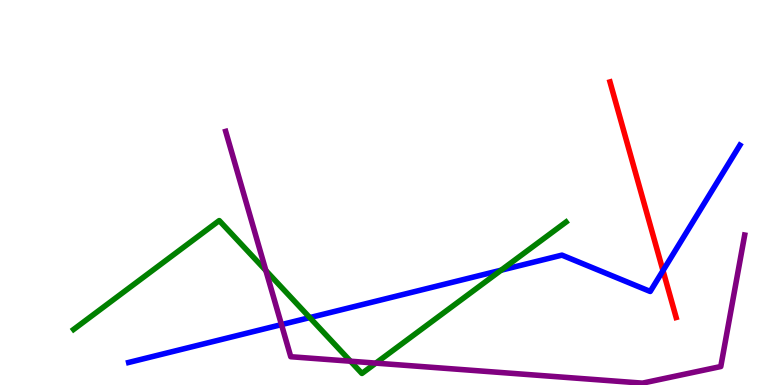[{'lines': ['blue', 'red'], 'intersections': [{'x': 8.55, 'y': 2.97}]}, {'lines': ['green', 'red'], 'intersections': []}, {'lines': ['purple', 'red'], 'intersections': []}, {'lines': ['blue', 'green'], 'intersections': [{'x': 4.0, 'y': 1.75}, {'x': 6.47, 'y': 2.98}]}, {'lines': ['blue', 'purple'], 'intersections': [{'x': 3.63, 'y': 1.57}]}, {'lines': ['green', 'purple'], 'intersections': [{'x': 3.43, 'y': 2.97}, {'x': 4.52, 'y': 0.618}, {'x': 4.85, 'y': 0.568}]}]